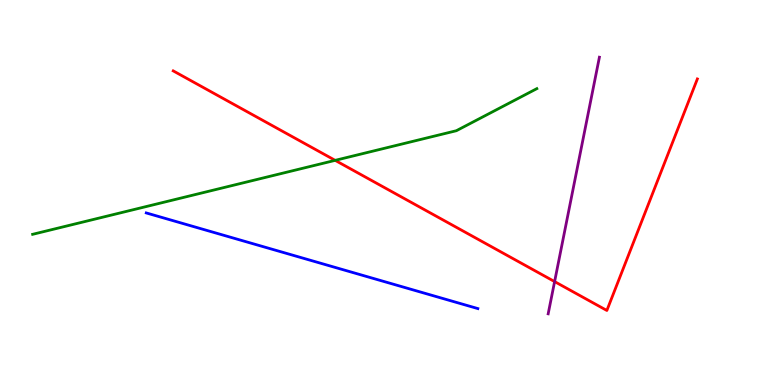[{'lines': ['blue', 'red'], 'intersections': []}, {'lines': ['green', 'red'], 'intersections': [{'x': 4.32, 'y': 5.83}]}, {'lines': ['purple', 'red'], 'intersections': [{'x': 7.16, 'y': 2.69}]}, {'lines': ['blue', 'green'], 'intersections': []}, {'lines': ['blue', 'purple'], 'intersections': []}, {'lines': ['green', 'purple'], 'intersections': []}]